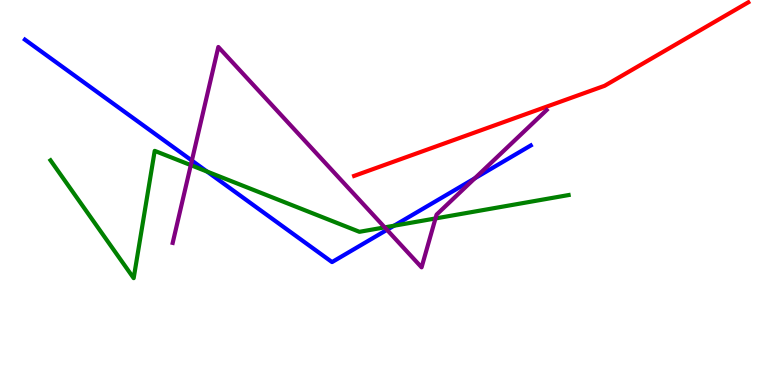[{'lines': ['blue', 'red'], 'intersections': []}, {'lines': ['green', 'red'], 'intersections': []}, {'lines': ['purple', 'red'], 'intersections': []}, {'lines': ['blue', 'green'], 'intersections': [{'x': 2.67, 'y': 5.54}, {'x': 5.08, 'y': 4.14}]}, {'lines': ['blue', 'purple'], 'intersections': [{'x': 2.48, 'y': 5.83}, {'x': 4.99, 'y': 4.03}, {'x': 6.13, 'y': 5.37}]}, {'lines': ['green', 'purple'], 'intersections': [{'x': 2.46, 'y': 5.71}, {'x': 4.96, 'y': 4.09}, {'x': 5.62, 'y': 4.33}]}]